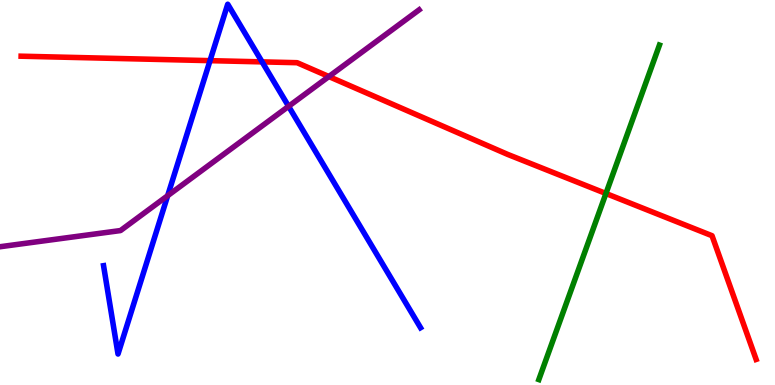[{'lines': ['blue', 'red'], 'intersections': [{'x': 2.71, 'y': 8.42}, {'x': 3.38, 'y': 8.39}]}, {'lines': ['green', 'red'], 'intersections': [{'x': 7.82, 'y': 4.97}]}, {'lines': ['purple', 'red'], 'intersections': [{'x': 4.24, 'y': 8.01}]}, {'lines': ['blue', 'green'], 'intersections': []}, {'lines': ['blue', 'purple'], 'intersections': [{'x': 2.16, 'y': 4.92}, {'x': 3.72, 'y': 7.24}]}, {'lines': ['green', 'purple'], 'intersections': []}]